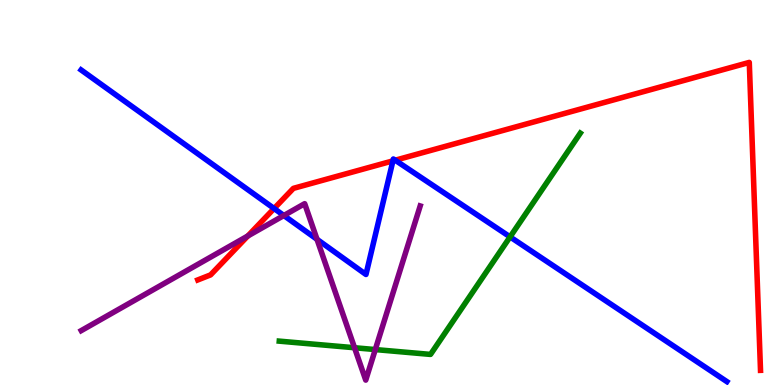[{'lines': ['blue', 'red'], 'intersections': [{'x': 3.54, 'y': 4.58}, {'x': 5.07, 'y': 5.82}, {'x': 5.1, 'y': 5.84}]}, {'lines': ['green', 'red'], 'intersections': []}, {'lines': ['purple', 'red'], 'intersections': [{'x': 3.2, 'y': 3.87}]}, {'lines': ['blue', 'green'], 'intersections': [{'x': 6.58, 'y': 3.85}]}, {'lines': ['blue', 'purple'], 'intersections': [{'x': 3.66, 'y': 4.4}, {'x': 4.09, 'y': 3.78}]}, {'lines': ['green', 'purple'], 'intersections': [{'x': 4.57, 'y': 0.968}, {'x': 4.84, 'y': 0.92}]}]